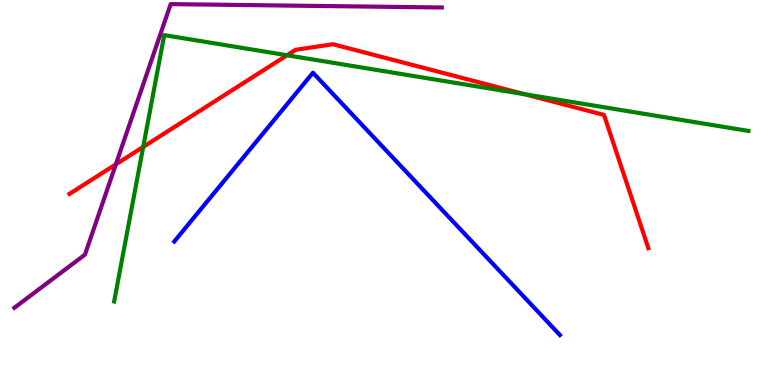[{'lines': ['blue', 'red'], 'intersections': []}, {'lines': ['green', 'red'], 'intersections': [{'x': 1.85, 'y': 6.18}, {'x': 3.7, 'y': 8.56}, {'x': 6.77, 'y': 7.55}]}, {'lines': ['purple', 'red'], 'intersections': [{'x': 1.49, 'y': 5.73}]}, {'lines': ['blue', 'green'], 'intersections': []}, {'lines': ['blue', 'purple'], 'intersections': []}, {'lines': ['green', 'purple'], 'intersections': []}]